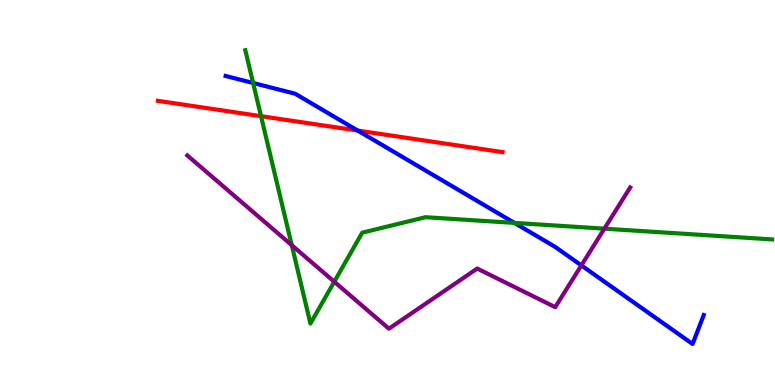[{'lines': ['blue', 'red'], 'intersections': [{'x': 4.62, 'y': 6.61}]}, {'lines': ['green', 'red'], 'intersections': [{'x': 3.37, 'y': 6.98}]}, {'lines': ['purple', 'red'], 'intersections': []}, {'lines': ['blue', 'green'], 'intersections': [{'x': 3.27, 'y': 7.84}, {'x': 6.64, 'y': 4.21}]}, {'lines': ['blue', 'purple'], 'intersections': [{'x': 7.5, 'y': 3.11}]}, {'lines': ['green', 'purple'], 'intersections': [{'x': 3.76, 'y': 3.63}, {'x': 4.31, 'y': 2.68}, {'x': 7.8, 'y': 4.06}]}]